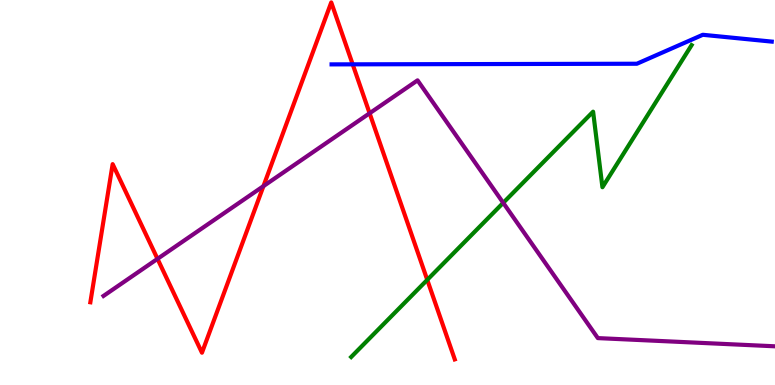[{'lines': ['blue', 'red'], 'intersections': [{'x': 4.55, 'y': 8.33}]}, {'lines': ['green', 'red'], 'intersections': [{'x': 5.51, 'y': 2.73}]}, {'lines': ['purple', 'red'], 'intersections': [{'x': 2.03, 'y': 3.28}, {'x': 3.4, 'y': 5.17}, {'x': 4.77, 'y': 7.06}]}, {'lines': ['blue', 'green'], 'intersections': []}, {'lines': ['blue', 'purple'], 'intersections': []}, {'lines': ['green', 'purple'], 'intersections': [{'x': 6.49, 'y': 4.73}]}]